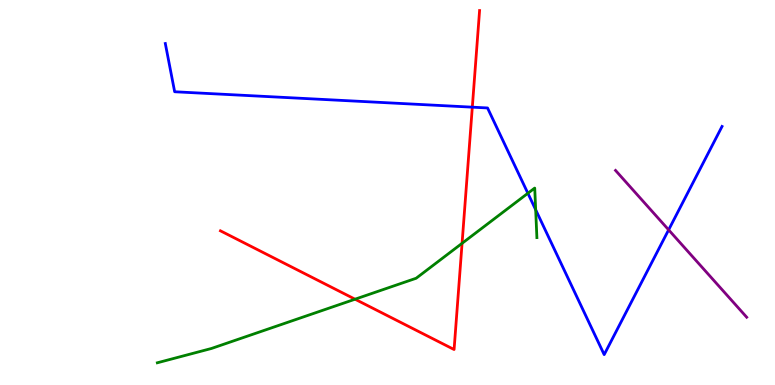[{'lines': ['blue', 'red'], 'intersections': [{'x': 6.09, 'y': 7.22}]}, {'lines': ['green', 'red'], 'intersections': [{'x': 4.58, 'y': 2.23}, {'x': 5.96, 'y': 3.68}]}, {'lines': ['purple', 'red'], 'intersections': []}, {'lines': ['blue', 'green'], 'intersections': [{'x': 6.81, 'y': 4.98}, {'x': 6.91, 'y': 4.55}]}, {'lines': ['blue', 'purple'], 'intersections': [{'x': 8.63, 'y': 4.03}]}, {'lines': ['green', 'purple'], 'intersections': []}]